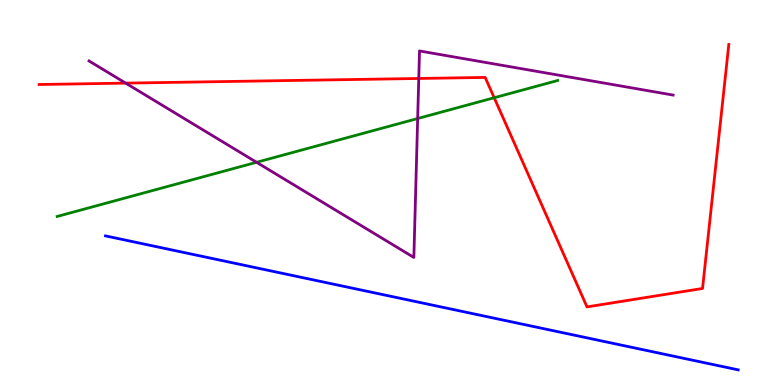[{'lines': ['blue', 'red'], 'intersections': []}, {'lines': ['green', 'red'], 'intersections': [{'x': 6.38, 'y': 7.46}]}, {'lines': ['purple', 'red'], 'intersections': [{'x': 1.62, 'y': 7.84}, {'x': 5.4, 'y': 7.96}]}, {'lines': ['blue', 'green'], 'intersections': []}, {'lines': ['blue', 'purple'], 'intersections': []}, {'lines': ['green', 'purple'], 'intersections': [{'x': 3.31, 'y': 5.78}, {'x': 5.39, 'y': 6.92}]}]